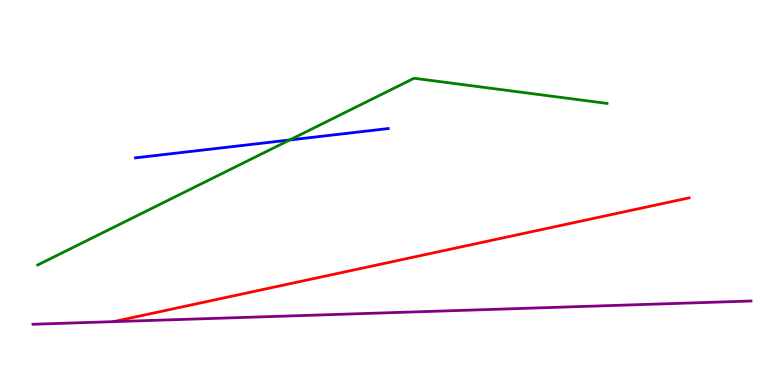[{'lines': ['blue', 'red'], 'intersections': []}, {'lines': ['green', 'red'], 'intersections': []}, {'lines': ['purple', 'red'], 'intersections': []}, {'lines': ['blue', 'green'], 'intersections': [{'x': 3.74, 'y': 6.36}]}, {'lines': ['blue', 'purple'], 'intersections': []}, {'lines': ['green', 'purple'], 'intersections': []}]